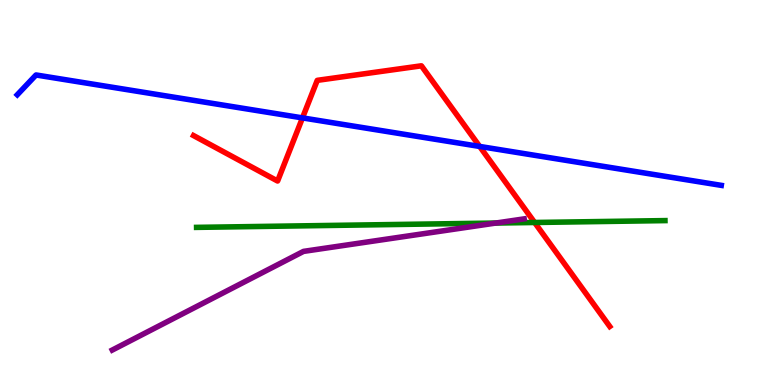[{'lines': ['blue', 'red'], 'intersections': [{'x': 3.9, 'y': 6.94}, {'x': 6.19, 'y': 6.2}]}, {'lines': ['green', 'red'], 'intersections': [{'x': 6.9, 'y': 4.22}]}, {'lines': ['purple', 'red'], 'intersections': []}, {'lines': ['blue', 'green'], 'intersections': []}, {'lines': ['blue', 'purple'], 'intersections': []}, {'lines': ['green', 'purple'], 'intersections': [{'x': 6.4, 'y': 4.21}]}]